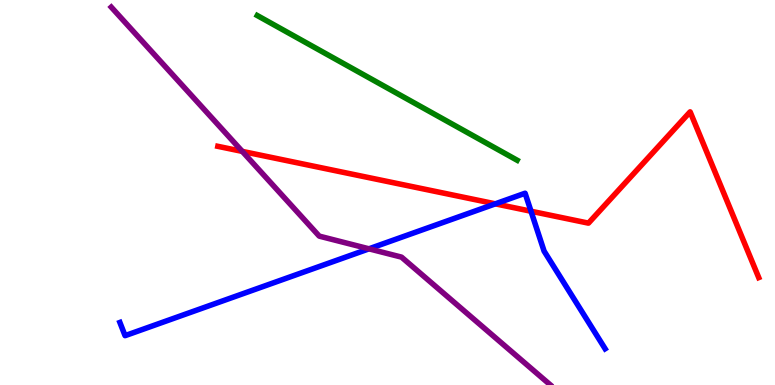[{'lines': ['blue', 'red'], 'intersections': [{'x': 6.39, 'y': 4.71}, {'x': 6.85, 'y': 4.51}]}, {'lines': ['green', 'red'], 'intersections': []}, {'lines': ['purple', 'red'], 'intersections': [{'x': 3.13, 'y': 6.07}]}, {'lines': ['blue', 'green'], 'intersections': []}, {'lines': ['blue', 'purple'], 'intersections': [{'x': 4.76, 'y': 3.54}]}, {'lines': ['green', 'purple'], 'intersections': []}]